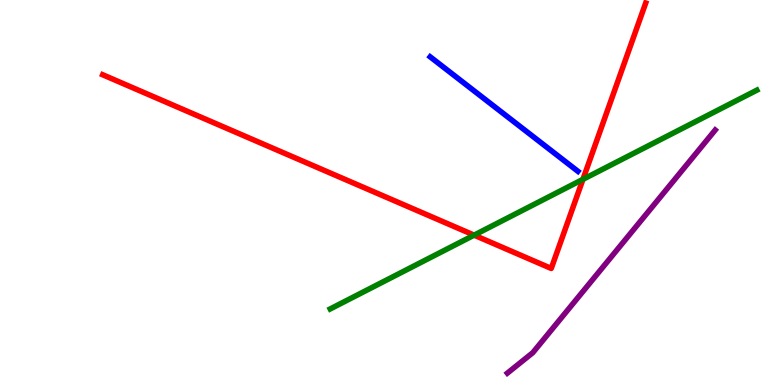[{'lines': ['blue', 'red'], 'intersections': []}, {'lines': ['green', 'red'], 'intersections': [{'x': 6.12, 'y': 3.89}, {'x': 7.52, 'y': 5.34}]}, {'lines': ['purple', 'red'], 'intersections': []}, {'lines': ['blue', 'green'], 'intersections': []}, {'lines': ['blue', 'purple'], 'intersections': []}, {'lines': ['green', 'purple'], 'intersections': []}]